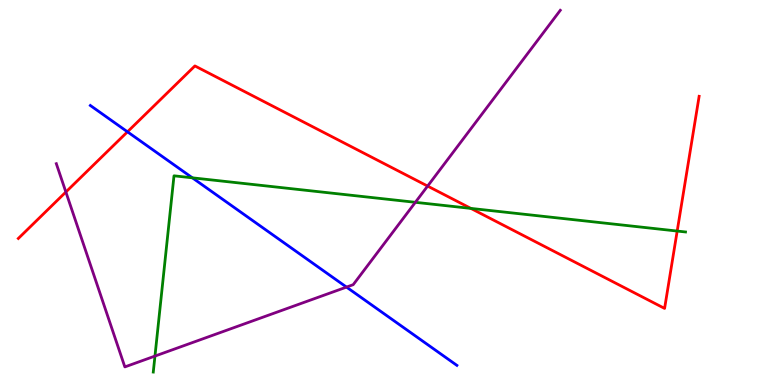[{'lines': ['blue', 'red'], 'intersections': [{'x': 1.64, 'y': 6.58}]}, {'lines': ['green', 'red'], 'intersections': [{'x': 6.08, 'y': 4.59}, {'x': 8.74, 'y': 4.0}]}, {'lines': ['purple', 'red'], 'intersections': [{'x': 0.85, 'y': 5.01}, {'x': 5.52, 'y': 5.17}]}, {'lines': ['blue', 'green'], 'intersections': [{'x': 2.48, 'y': 5.38}]}, {'lines': ['blue', 'purple'], 'intersections': [{'x': 4.47, 'y': 2.54}]}, {'lines': ['green', 'purple'], 'intersections': [{'x': 2.0, 'y': 0.751}, {'x': 5.36, 'y': 4.75}]}]